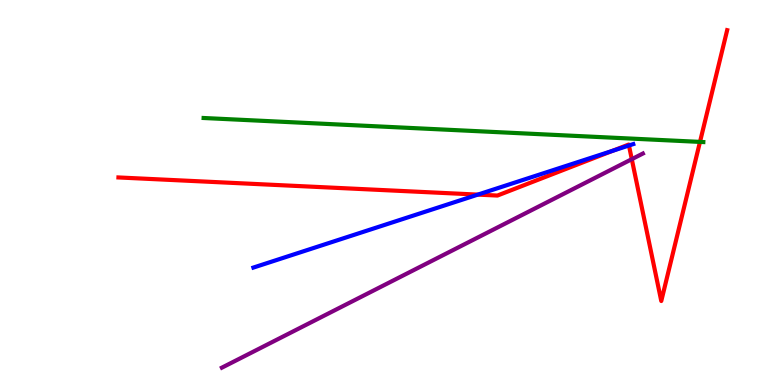[{'lines': ['blue', 'red'], 'intersections': [{'x': 6.17, 'y': 4.95}, {'x': 7.9, 'y': 6.08}, {'x': 8.12, 'y': 6.22}]}, {'lines': ['green', 'red'], 'intersections': [{'x': 9.03, 'y': 6.31}]}, {'lines': ['purple', 'red'], 'intersections': [{'x': 8.15, 'y': 5.87}]}, {'lines': ['blue', 'green'], 'intersections': []}, {'lines': ['blue', 'purple'], 'intersections': []}, {'lines': ['green', 'purple'], 'intersections': []}]